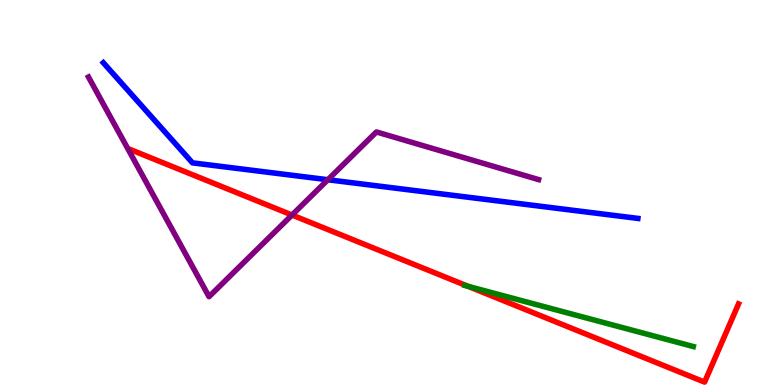[{'lines': ['blue', 'red'], 'intersections': []}, {'lines': ['green', 'red'], 'intersections': [{'x': 6.04, 'y': 2.56}]}, {'lines': ['purple', 'red'], 'intersections': [{'x': 3.77, 'y': 4.42}]}, {'lines': ['blue', 'green'], 'intersections': []}, {'lines': ['blue', 'purple'], 'intersections': [{'x': 4.23, 'y': 5.33}]}, {'lines': ['green', 'purple'], 'intersections': []}]